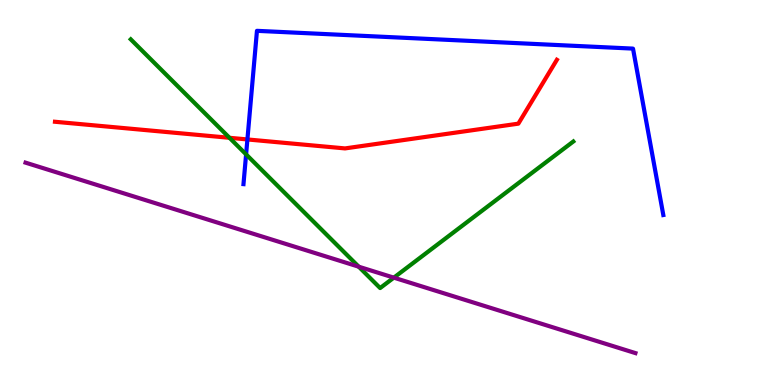[{'lines': ['blue', 'red'], 'intersections': [{'x': 3.19, 'y': 6.38}]}, {'lines': ['green', 'red'], 'intersections': [{'x': 2.96, 'y': 6.42}]}, {'lines': ['purple', 'red'], 'intersections': []}, {'lines': ['blue', 'green'], 'intersections': [{'x': 3.18, 'y': 5.99}]}, {'lines': ['blue', 'purple'], 'intersections': []}, {'lines': ['green', 'purple'], 'intersections': [{'x': 4.63, 'y': 3.07}, {'x': 5.08, 'y': 2.79}]}]